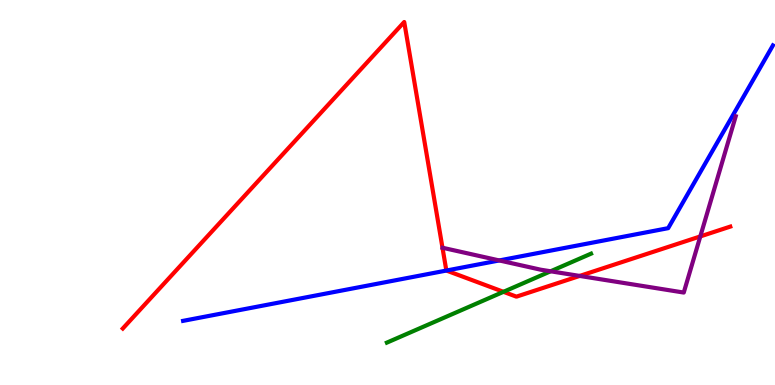[{'lines': ['blue', 'red'], 'intersections': [{'x': 5.76, 'y': 2.97}]}, {'lines': ['green', 'red'], 'intersections': [{'x': 6.5, 'y': 2.42}]}, {'lines': ['purple', 'red'], 'intersections': [{'x': 7.48, 'y': 2.83}, {'x': 9.04, 'y': 3.86}]}, {'lines': ['blue', 'green'], 'intersections': []}, {'lines': ['blue', 'purple'], 'intersections': [{'x': 6.44, 'y': 3.24}]}, {'lines': ['green', 'purple'], 'intersections': [{'x': 7.1, 'y': 2.95}]}]